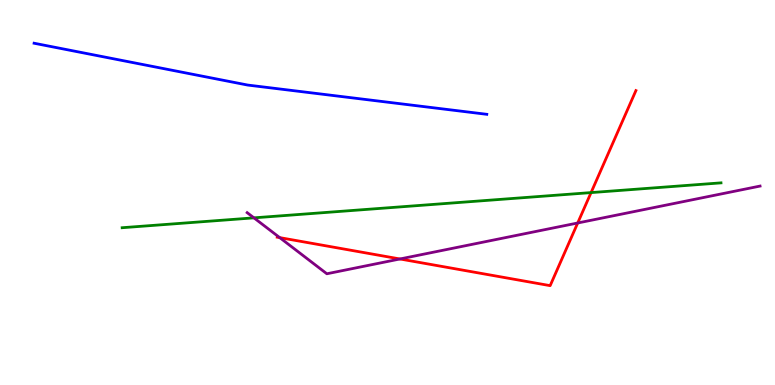[{'lines': ['blue', 'red'], 'intersections': []}, {'lines': ['green', 'red'], 'intersections': [{'x': 7.63, 'y': 5.0}]}, {'lines': ['purple', 'red'], 'intersections': [{'x': 3.61, 'y': 3.83}, {'x': 5.16, 'y': 3.27}, {'x': 7.45, 'y': 4.21}]}, {'lines': ['blue', 'green'], 'intersections': []}, {'lines': ['blue', 'purple'], 'intersections': []}, {'lines': ['green', 'purple'], 'intersections': [{'x': 3.28, 'y': 4.34}]}]